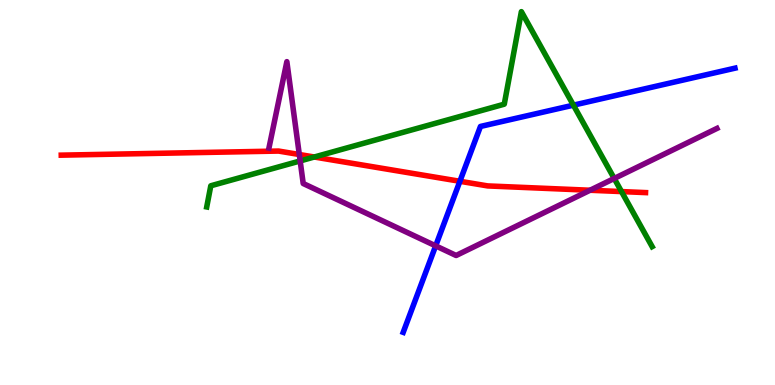[{'lines': ['blue', 'red'], 'intersections': [{'x': 5.93, 'y': 5.29}]}, {'lines': ['green', 'red'], 'intersections': [{'x': 4.06, 'y': 5.92}, {'x': 8.02, 'y': 5.02}]}, {'lines': ['purple', 'red'], 'intersections': [{'x': 3.86, 'y': 5.99}, {'x': 7.61, 'y': 5.06}]}, {'lines': ['blue', 'green'], 'intersections': [{'x': 7.4, 'y': 7.27}]}, {'lines': ['blue', 'purple'], 'intersections': [{'x': 5.62, 'y': 3.61}]}, {'lines': ['green', 'purple'], 'intersections': [{'x': 3.87, 'y': 5.82}, {'x': 7.93, 'y': 5.36}]}]